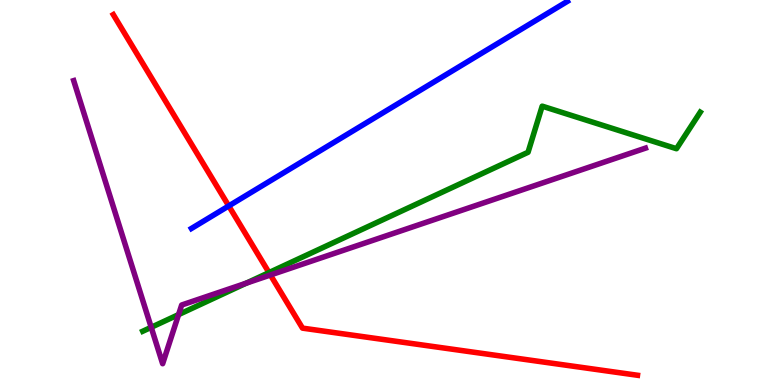[{'lines': ['blue', 'red'], 'intersections': [{'x': 2.95, 'y': 4.65}]}, {'lines': ['green', 'red'], 'intersections': [{'x': 3.47, 'y': 2.92}]}, {'lines': ['purple', 'red'], 'intersections': [{'x': 3.49, 'y': 2.86}]}, {'lines': ['blue', 'green'], 'intersections': []}, {'lines': ['blue', 'purple'], 'intersections': []}, {'lines': ['green', 'purple'], 'intersections': [{'x': 1.95, 'y': 1.5}, {'x': 2.3, 'y': 1.83}, {'x': 3.18, 'y': 2.64}]}]